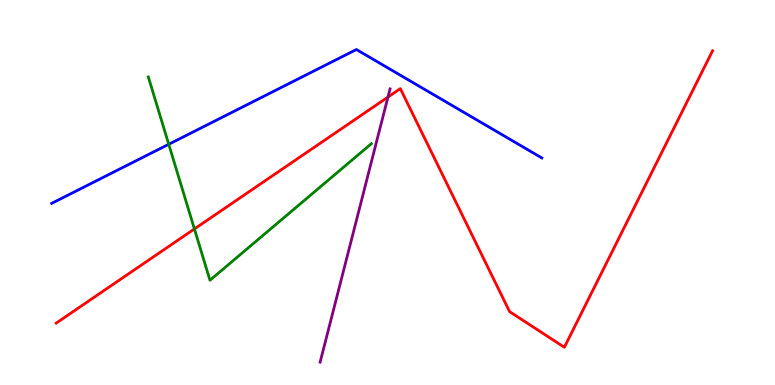[{'lines': ['blue', 'red'], 'intersections': []}, {'lines': ['green', 'red'], 'intersections': [{'x': 2.51, 'y': 4.05}]}, {'lines': ['purple', 'red'], 'intersections': [{'x': 5.01, 'y': 7.48}]}, {'lines': ['blue', 'green'], 'intersections': [{'x': 2.18, 'y': 6.25}]}, {'lines': ['blue', 'purple'], 'intersections': []}, {'lines': ['green', 'purple'], 'intersections': []}]